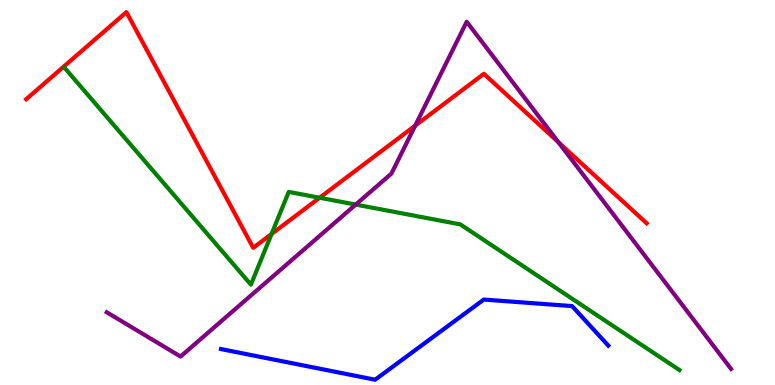[{'lines': ['blue', 'red'], 'intersections': []}, {'lines': ['green', 'red'], 'intersections': [{'x': 3.5, 'y': 3.92}, {'x': 4.12, 'y': 4.86}]}, {'lines': ['purple', 'red'], 'intersections': [{'x': 5.36, 'y': 6.74}, {'x': 7.21, 'y': 6.3}]}, {'lines': ['blue', 'green'], 'intersections': []}, {'lines': ['blue', 'purple'], 'intersections': []}, {'lines': ['green', 'purple'], 'intersections': [{'x': 4.59, 'y': 4.69}]}]